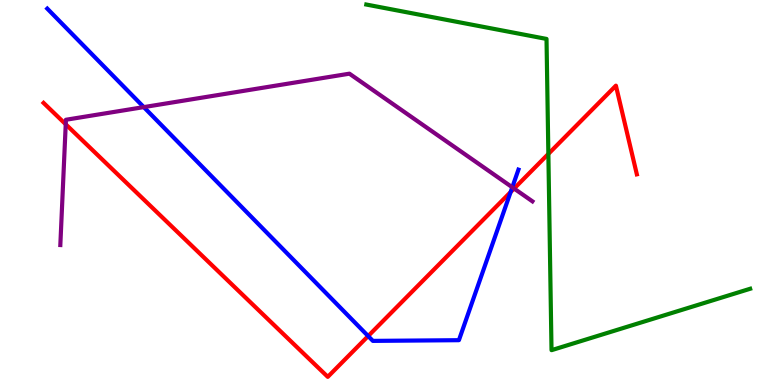[{'lines': ['blue', 'red'], 'intersections': [{'x': 4.75, 'y': 1.27}, {'x': 6.59, 'y': 5.01}]}, {'lines': ['green', 'red'], 'intersections': [{'x': 7.08, 'y': 6.0}]}, {'lines': ['purple', 'red'], 'intersections': [{'x': 0.848, 'y': 6.77}, {'x': 6.63, 'y': 5.1}]}, {'lines': ['blue', 'green'], 'intersections': []}, {'lines': ['blue', 'purple'], 'intersections': [{'x': 1.86, 'y': 7.22}, {'x': 6.61, 'y': 5.14}]}, {'lines': ['green', 'purple'], 'intersections': []}]